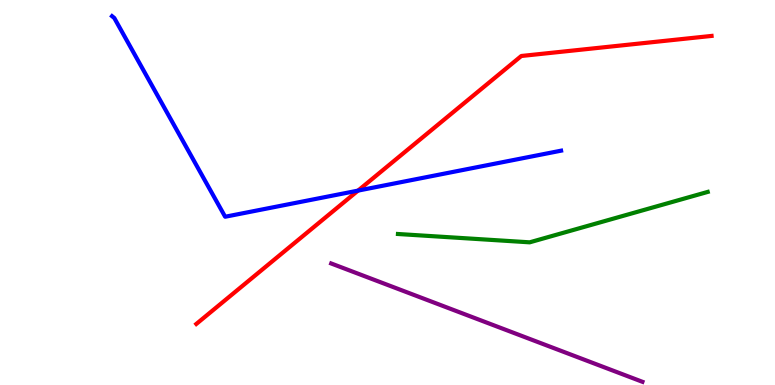[{'lines': ['blue', 'red'], 'intersections': [{'x': 4.62, 'y': 5.05}]}, {'lines': ['green', 'red'], 'intersections': []}, {'lines': ['purple', 'red'], 'intersections': []}, {'lines': ['blue', 'green'], 'intersections': []}, {'lines': ['blue', 'purple'], 'intersections': []}, {'lines': ['green', 'purple'], 'intersections': []}]